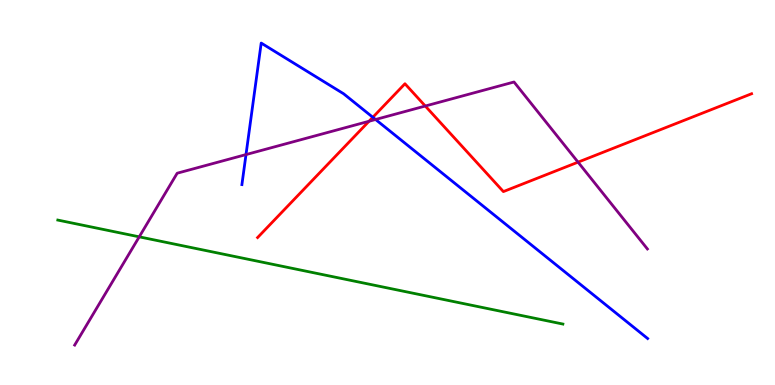[{'lines': ['blue', 'red'], 'intersections': [{'x': 4.81, 'y': 6.95}]}, {'lines': ['green', 'red'], 'intersections': []}, {'lines': ['purple', 'red'], 'intersections': [{'x': 4.76, 'y': 6.85}, {'x': 5.49, 'y': 7.25}, {'x': 7.46, 'y': 5.79}]}, {'lines': ['blue', 'green'], 'intersections': []}, {'lines': ['blue', 'purple'], 'intersections': [{'x': 3.17, 'y': 5.98}, {'x': 4.85, 'y': 6.9}]}, {'lines': ['green', 'purple'], 'intersections': [{'x': 1.8, 'y': 3.85}]}]